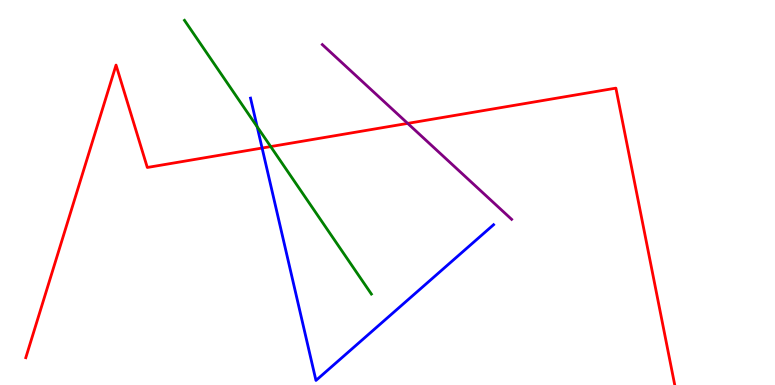[{'lines': ['blue', 'red'], 'intersections': [{'x': 3.38, 'y': 6.15}]}, {'lines': ['green', 'red'], 'intersections': [{'x': 3.49, 'y': 6.19}]}, {'lines': ['purple', 'red'], 'intersections': [{'x': 5.26, 'y': 6.8}]}, {'lines': ['blue', 'green'], 'intersections': [{'x': 3.32, 'y': 6.71}]}, {'lines': ['blue', 'purple'], 'intersections': []}, {'lines': ['green', 'purple'], 'intersections': []}]